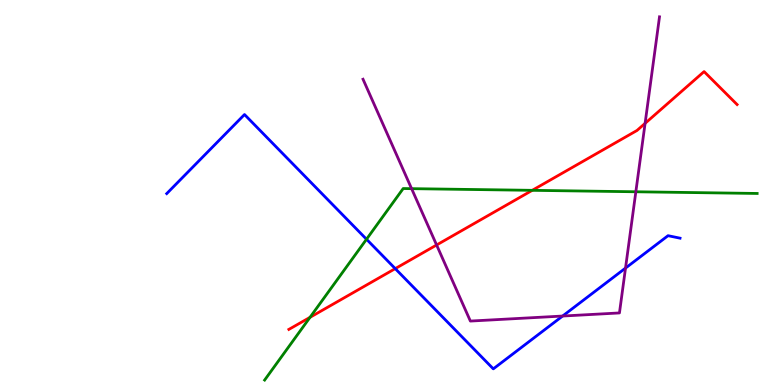[{'lines': ['blue', 'red'], 'intersections': [{'x': 5.1, 'y': 3.02}]}, {'lines': ['green', 'red'], 'intersections': [{'x': 4.0, 'y': 1.76}, {'x': 6.87, 'y': 5.06}]}, {'lines': ['purple', 'red'], 'intersections': [{'x': 5.63, 'y': 3.64}, {'x': 8.32, 'y': 6.8}]}, {'lines': ['blue', 'green'], 'intersections': [{'x': 4.73, 'y': 3.79}]}, {'lines': ['blue', 'purple'], 'intersections': [{'x': 7.26, 'y': 1.79}, {'x': 8.07, 'y': 3.04}]}, {'lines': ['green', 'purple'], 'intersections': [{'x': 5.31, 'y': 5.1}, {'x': 8.2, 'y': 5.02}]}]